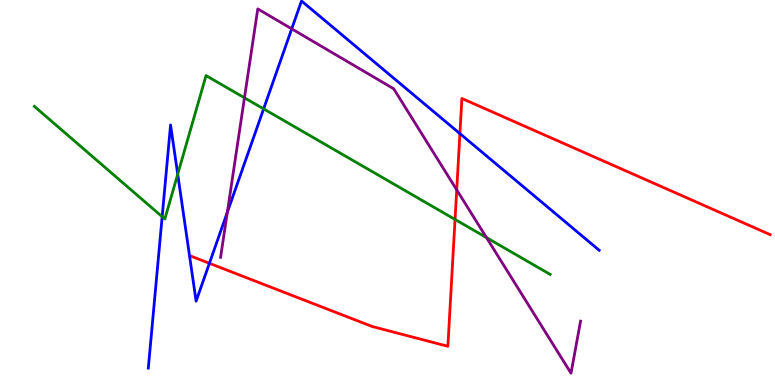[{'lines': ['blue', 'red'], 'intersections': [{'x': 2.7, 'y': 3.16}, {'x': 5.93, 'y': 6.53}]}, {'lines': ['green', 'red'], 'intersections': [{'x': 5.87, 'y': 4.3}]}, {'lines': ['purple', 'red'], 'intersections': [{'x': 5.89, 'y': 5.07}]}, {'lines': ['blue', 'green'], 'intersections': [{'x': 2.09, 'y': 4.37}, {'x': 2.29, 'y': 5.48}, {'x': 3.4, 'y': 7.17}]}, {'lines': ['blue', 'purple'], 'intersections': [{'x': 2.93, 'y': 4.49}, {'x': 3.76, 'y': 9.25}]}, {'lines': ['green', 'purple'], 'intersections': [{'x': 3.15, 'y': 7.46}, {'x': 6.28, 'y': 3.83}]}]